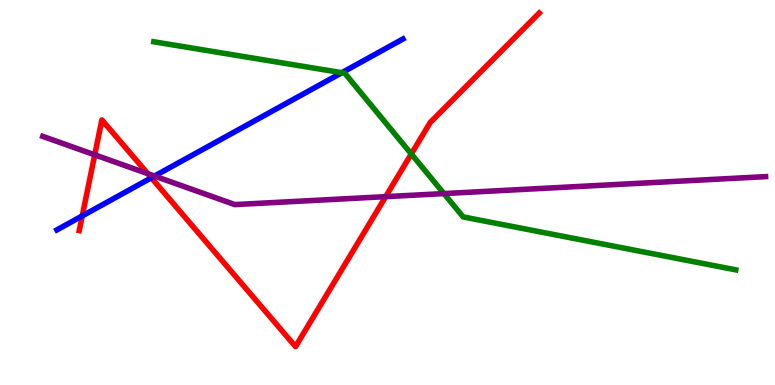[{'lines': ['blue', 'red'], 'intersections': [{'x': 1.06, 'y': 4.39}, {'x': 1.95, 'y': 5.38}]}, {'lines': ['green', 'red'], 'intersections': [{'x': 5.31, 'y': 6.0}]}, {'lines': ['purple', 'red'], 'intersections': [{'x': 1.22, 'y': 5.98}, {'x': 1.91, 'y': 5.49}, {'x': 4.98, 'y': 4.89}]}, {'lines': ['blue', 'green'], 'intersections': [{'x': 4.41, 'y': 8.11}]}, {'lines': ['blue', 'purple'], 'intersections': [{'x': 1.99, 'y': 5.43}]}, {'lines': ['green', 'purple'], 'intersections': [{'x': 5.73, 'y': 4.97}]}]